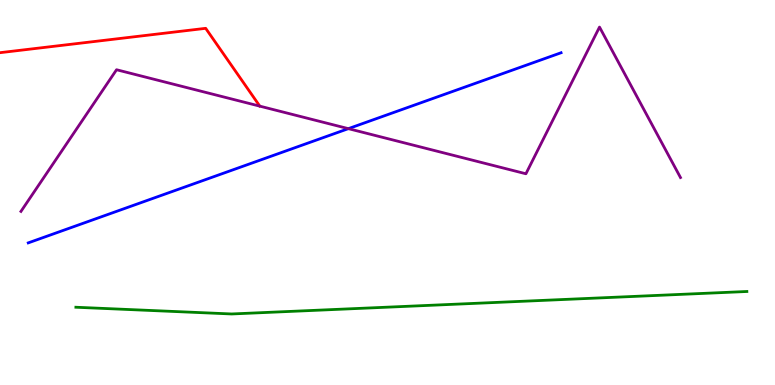[{'lines': ['blue', 'red'], 'intersections': []}, {'lines': ['green', 'red'], 'intersections': []}, {'lines': ['purple', 'red'], 'intersections': []}, {'lines': ['blue', 'green'], 'intersections': []}, {'lines': ['blue', 'purple'], 'intersections': [{'x': 4.5, 'y': 6.66}]}, {'lines': ['green', 'purple'], 'intersections': []}]